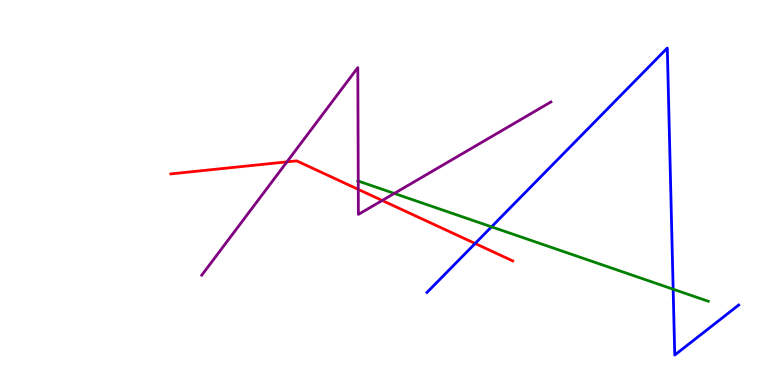[{'lines': ['blue', 'red'], 'intersections': [{'x': 6.13, 'y': 3.68}]}, {'lines': ['green', 'red'], 'intersections': []}, {'lines': ['purple', 'red'], 'intersections': [{'x': 3.7, 'y': 5.8}, {'x': 4.62, 'y': 5.08}, {'x': 4.93, 'y': 4.79}]}, {'lines': ['blue', 'green'], 'intersections': [{'x': 6.34, 'y': 4.11}, {'x': 8.69, 'y': 2.49}]}, {'lines': ['blue', 'purple'], 'intersections': []}, {'lines': ['green', 'purple'], 'intersections': [{'x': 4.62, 'y': 5.3}, {'x': 5.09, 'y': 4.98}]}]